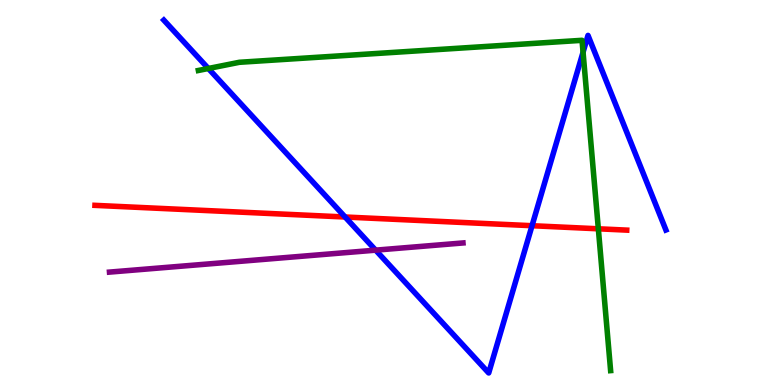[{'lines': ['blue', 'red'], 'intersections': [{'x': 4.45, 'y': 4.36}, {'x': 6.86, 'y': 4.14}]}, {'lines': ['green', 'red'], 'intersections': [{'x': 7.72, 'y': 4.06}]}, {'lines': ['purple', 'red'], 'intersections': []}, {'lines': ['blue', 'green'], 'intersections': [{'x': 2.69, 'y': 8.22}, {'x': 7.52, 'y': 8.64}]}, {'lines': ['blue', 'purple'], 'intersections': [{'x': 4.85, 'y': 3.5}]}, {'lines': ['green', 'purple'], 'intersections': []}]